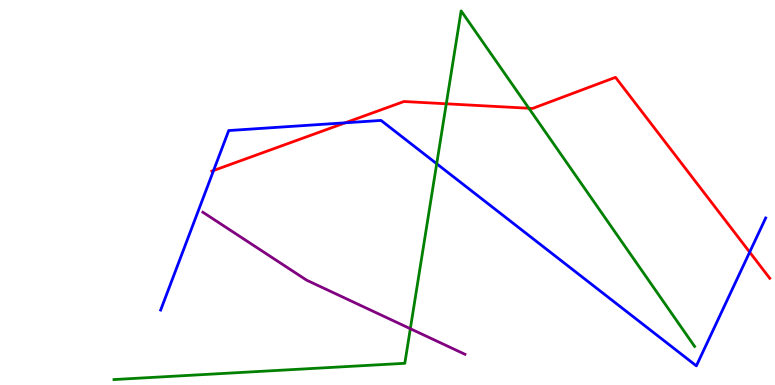[{'lines': ['blue', 'red'], 'intersections': [{'x': 2.76, 'y': 5.57}, {'x': 4.45, 'y': 6.81}, {'x': 9.67, 'y': 3.45}]}, {'lines': ['green', 'red'], 'intersections': [{'x': 5.76, 'y': 7.3}, {'x': 6.82, 'y': 7.19}]}, {'lines': ['purple', 'red'], 'intersections': []}, {'lines': ['blue', 'green'], 'intersections': [{'x': 5.63, 'y': 5.75}]}, {'lines': ['blue', 'purple'], 'intersections': []}, {'lines': ['green', 'purple'], 'intersections': [{'x': 5.29, 'y': 1.46}]}]